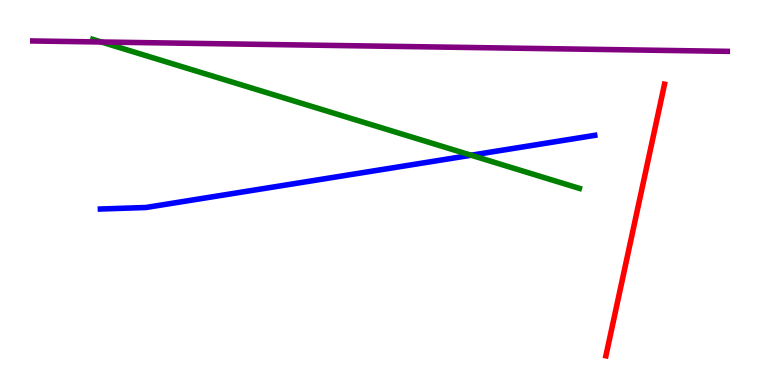[{'lines': ['blue', 'red'], 'intersections': []}, {'lines': ['green', 'red'], 'intersections': []}, {'lines': ['purple', 'red'], 'intersections': []}, {'lines': ['blue', 'green'], 'intersections': [{'x': 6.08, 'y': 5.97}]}, {'lines': ['blue', 'purple'], 'intersections': []}, {'lines': ['green', 'purple'], 'intersections': [{'x': 1.31, 'y': 8.91}]}]